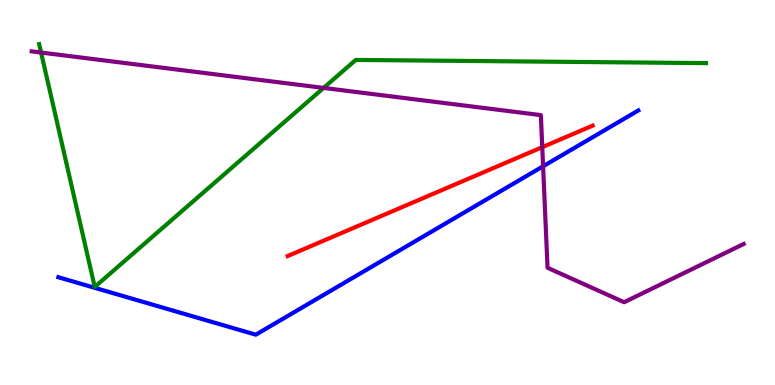[{'lines': ['blue', 'red'], 'intersections': []}, {'lines': ['green', 'red'], 'intersections': []}, {'lines': ['purple', 'red'], 'intersections': [{'x': 7.0, 'y': 6.18}]}, {'lines': ['blue', 'green'], 'intersections': []}, {'lines': ['blue', 'purple'], 'intersections': [{'x': 7.01, 'y': 5.68}]}, {'lines': ['green', 'purple'], 'intersections': [{'x': 0.53, 'y': 8.64}, {'x': 4.18, 'y': 7.72}]}]